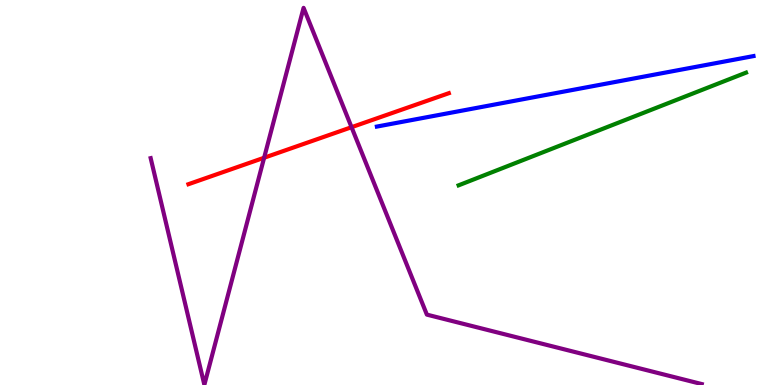[{'lines': ['blue', 'red'], 'intersections': []}, {'lines': ['green', 'red'], 'intersections': []}, {'lines': ['purple', 'red'], 'intersections': [{'x': 3.41, 'y': 5.9}, {'x': 4.54, 'y': 6.7}]}, {'lines': ['blue', 'green'], 'intersections': []}, {'lines': ['blue', 'purple'], 'intersections': []}, {'lines': ['green', 'purple'], 'intersections': []}]